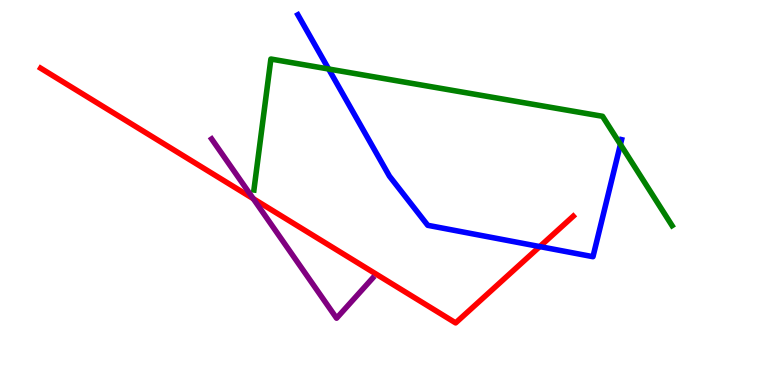[{'lines': ['blue', 'red'], 'intersections': [{'x': 6.96, 'y': 3.6}]}, {'lines': ['green', 'red'], 'intersections': []}, {'lines': ['purple', 'red'], 'intersections': [{'x': 3.27, 'y': 4.84}]}, {'lines': ['blue', 'green'], 'intersections': [{'x': 4.24, 'y': 8.21}, {'x': 8.01, 'y': 6.25}]}, {'lines': ['blue', 'purple'], 'intersections': []}, {'lines': ['green', 'purple'], 'intersections': []}]